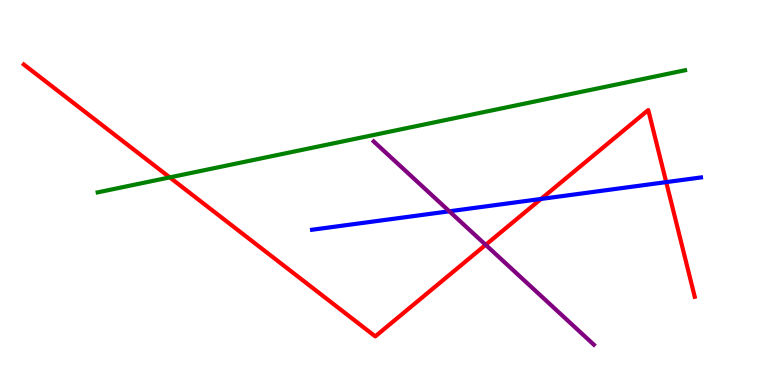[{'lines': ['blue', 'red'], 'intersections': [{'x': 6.98, 'y': 4.83}, {'x': 8.6, 'y': 5.27}]}, {'lines': ['green', 'red'], 'intersections': [{'x': 2.19, 'y': 5.39}]}, {'lines': ['purple', 'red'], 'intersections': [{'x': 6.27, 'y': 3.64}]}, {'lines': ['blue', 'green'], 'intersections': []}, {'lines': ['blue', 'purple'], 'intersections': [{'x': 5.8, 'y': 4.51}]}, {'lines': ['green', 'purple'], 'intersections': []}]